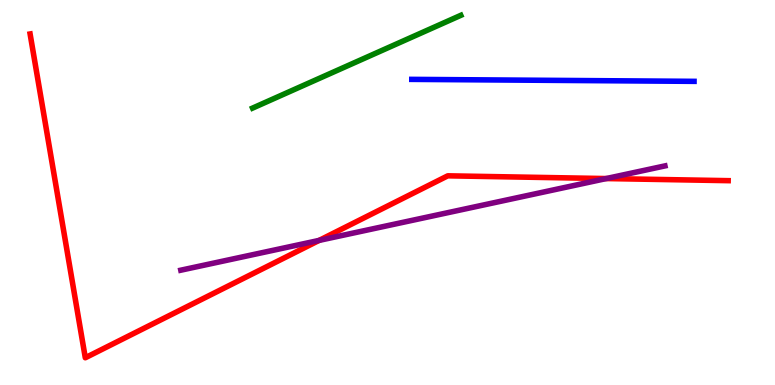[{'lines': ['blue', 'red'], 'intersections': []}, {'lines': ['green', 'red'], 'intersections': []}, {'lines': ['purple', 'red'], 'intersections': [{'x': 4.12, 'y': 3.76}, {'x': 7.82, 'y': 5.36}]}, {'lines': ['blue', 'green'], 'intersections': []}, {'lines': ['blue', 'purple'], 'intersections': []}, {'lines': ['green', 'purple'], 'intersections': []}]